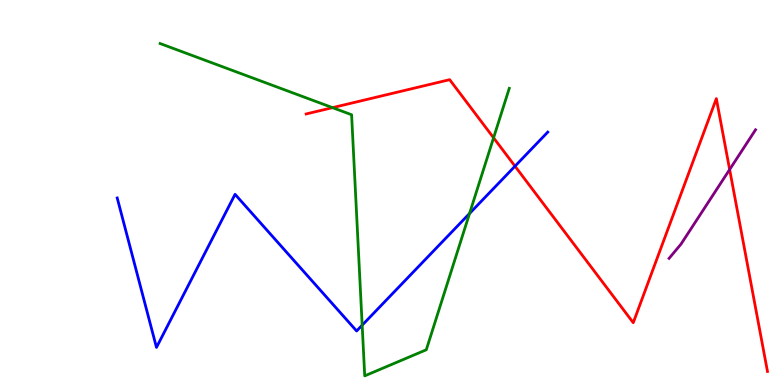[{'lines': ['blue', 'red'], 'intersections': [{'x': 6.65, 'y': 5.68}]}, {'lines': ['green', 'red'], 'intersections': [{'x': 4.29, 'y': 7.2}, {'x': 6.37, 'y': 6.42}]}, {'lines': ['purple', 'red'], 'intersections': [{'x': 9.41, 'y': 5.6}]}, {'lines': ['blue', 'green'], 'intersections': [{'x': 4.67, 'y': 1.55}, {'x': 6.06, 'y': 4.46}]}, {'lines': ['blue', 'purple'], 'intersections': []}, {'lines': ['green', 'purple'], 'intersections': []}]